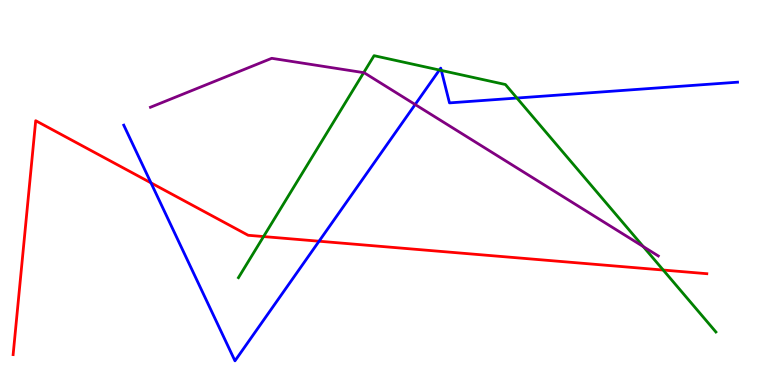[{'lines': ['blue', 'red'], 'intersections': [{'x': 1.95, 'y': 5.25}, {'x': 4.12, 'y': 3.73}]}, {'lines': ['green', 'red'], 'intersections': [{'x': 3.4, 'y': 3.86}, {'x': 8.56, 'y': 2.99}]}, {'lines': ['purple', 'red'], 'intersections': []}, {'lines': ['blue', 'green'], 'intersections': [{'x': 5.67, 'y': 8.18}, {'x': 5.69, 'y': 8.17}, {'x': 6.67, 'y': 7.45}]}, {'lines': ['blue', 'purple'], 'intersections': [{'x': 5.36, 'y': 7.29}]}, {'lines': ['green', 'purple'], 'intersections': [{'x': 4.69, 'y': 8.11}, {'x': 8.3, 'y': 3.6}]}]